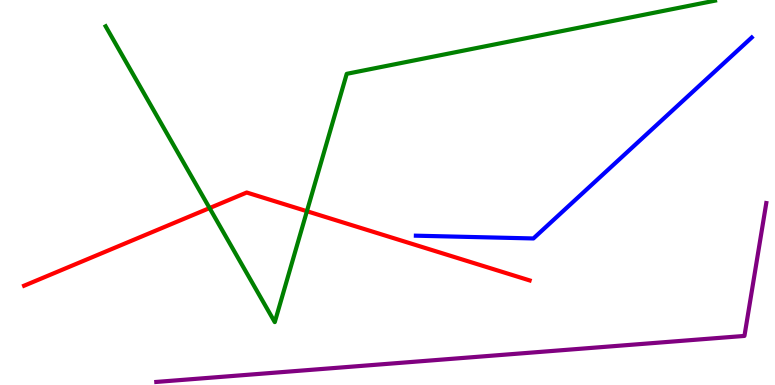[{'lines': ['blue', 'red'], 'intersections': []}, {'lines': ['green', 'red'], 'intersections': [{'x': 2.7, 'y': 4.6}, {'x': 3.96, 'y': 4.51}]}, {'lines': ['purple', 'red'], 'intersections': []}, {'lines': ['blue', 'green'], 'intersections': []}, {'lines': ['blue', 'purple'], 'intersections': []}, {'lines': ['green', 'purple'], 'intersections': []}]